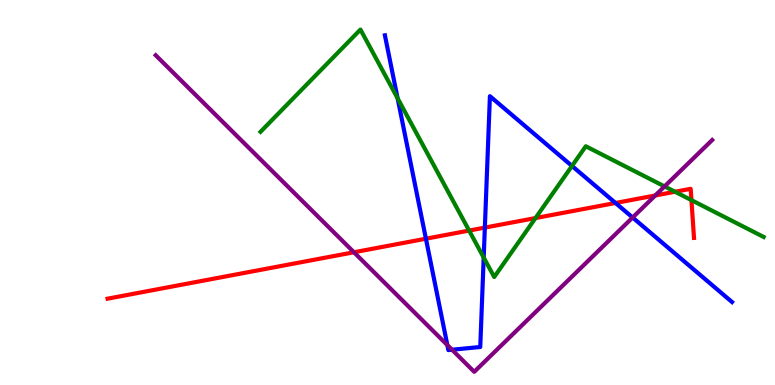[{'lines': ['blue', 'red'], 'intersections': [{'x': 5.5, 'y': 3.8}, {'x': 6.26, 'y': 4.09}, {'x': 7.94, 'y': 4.73}]}, {'lines': ['green', 'red'], 'intersections': [{'x': 6.05, 'y': 4.01}, {'x': 6.91, 'y': 4.34}, {'x': 8.71, 'y': 5.02}, {'x': 8.92, 'y': 4.8}]}, {'lines': ['purple', 'red'], 'intersections': [{'x': 4.57, 'y': 3.45}, {'x': 8.45, 'y': 4.92}]}, {'lines': ['blue', 'green'], 'intersections': [{'x': 5.13, 'y': 7.45}, {'x': 6.24, 'y': 3.31}, {'x': 7.38, 'y': 5.69}]}, {'lines': ['blue', 'purple'], 'intersections': [{'x': 5.77, 'y': 1.04}, {'x': 5.83, 'y': 0.916}, {'x': 8.16, 'y': 4.35}]}, {'lines': ['green', 'purple'], 'intersections': [{'x': 8.57, 'y': 5.16}]}]